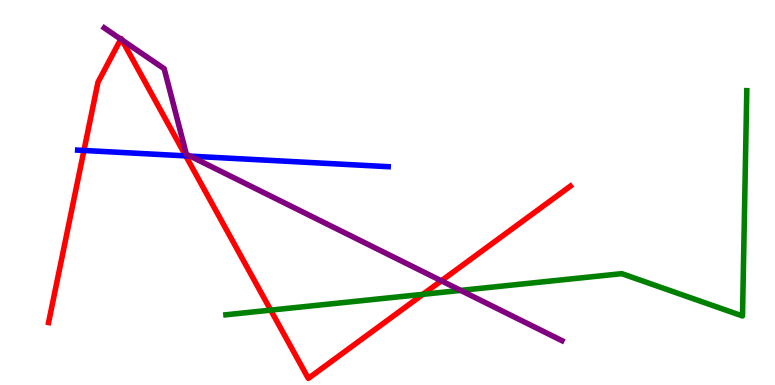[{'lines': ['blue', 'red'], 'intersections': [{'x': 1.08, 'y': 6.09}, {'x': 2.4, 'y': 5.95}]}, {'lines': ['green', 'red'], 'intersections': [{'x': 3.49, 'y': 1.94}, {'x': 5.46, 'y': 2.36}]}, {'lines': ['purple', 'red'], 'intersections': [{'x': 1.56, 'y': 8.98}, {'x': 1.57, 'y': 8.96}, {'x': 5.69, 'y': 2.71}]}, {'lines': ['blue', 'green'], 'intersections': []}, {'lines': ['blue', 'purple'], 'intersections': [{'x': 2.45, 'y': 5.94}]}, {'lines': ['green', 'purple'], 'intersections': [{'x': 5.94, 'y': 2.46}]}]